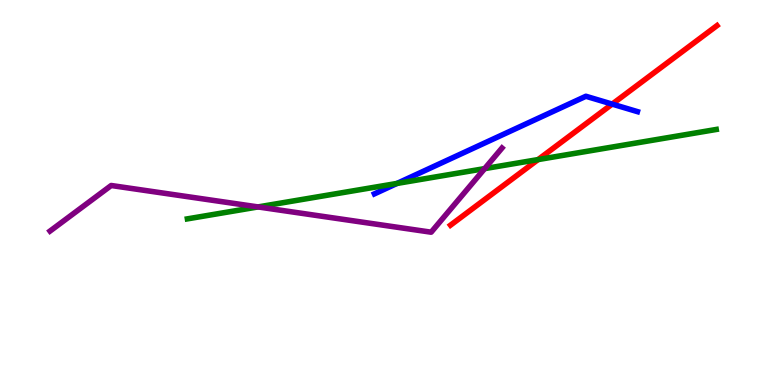[{'lines': ['blue', 'red'], 'intersections': [{'x': 7.9, 'y': 7.3}]}, {'lines': ['green', 'red'], 'intersections': [{'x': 6.94, 'y': 5.85}]}, {'lines': ['purple', 'red'], 'intersections': []}, {'lines': ['blue', 'green'], 'intersections': [{'x': 5.12, 'y': 5.24}]}, {'lines': ['blue', 'purple'], 'intersections': []}, {'lines': ['green', 'purple'], 'intersections': [{'x': 3.33, 'y': 4.63}, {'x': 6.25, 'y': 5.62}]}]